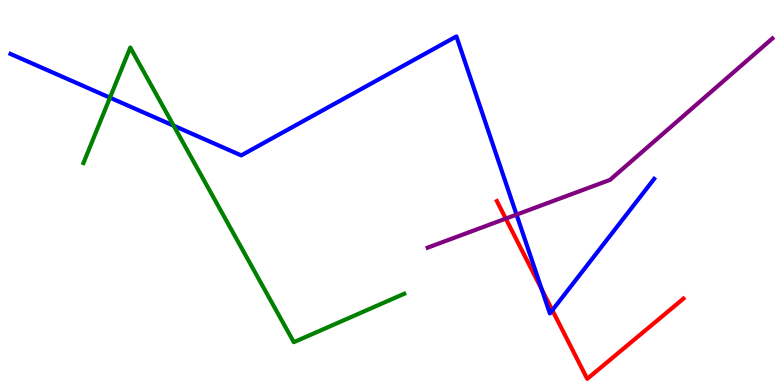[{'lines': ['blue', 'red'], 'intersections': [{'x': 6.99, 'y': 2.48}, {'x': 7.13, 'y': 1.94}]}, {'lines': ['green', 'red'], 'intersections': []}, {'lines': ['purple', 'red'], 'intersections': [{'x': 6.53, 'y': 4.32}]}, {'lines': ['blue', 'green'], 'intersections': [{'x': 1.42, 'y': 7.46}, {'x': 2.24, 'y': 6.74}]}, {'lines': ['blue', 'purple'], 'intersections': [{'x': 6.66, 'y': 4.43}]}, {'lines': ['green', 'purple'], 'intersections': []}]